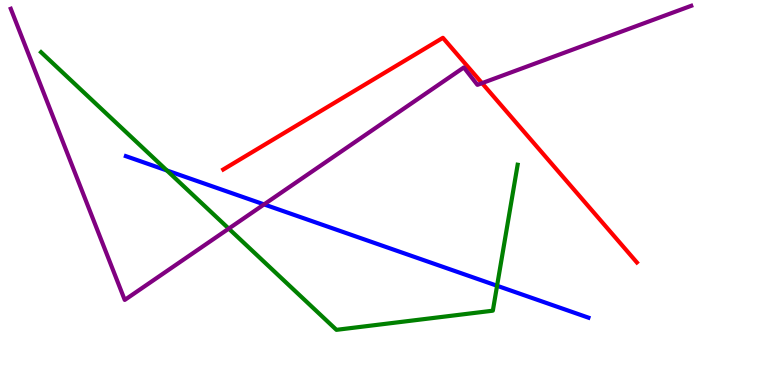[{'lines': ['blue', 'red'], 'intersections': []}, {'lines': ['green', 'red'], 'intersections': []}, {'lines': ['purple', 'red'], 'intersections': [{'x': 6.22, 'y': 7.84}]}, {'lines': ['blue', 'green'], 'intersections': [{'x': 2.15, 'y': 5.57}, {'x': 6.41, 'y': 2.58}]}, {'lines': ['blue', 'purple'], 'intersections': [{'x': 3.41, 'y': 4.69}]}, {'lines': ['green', 'purple'], 'intersections': [{'x': 2.95, 'y': 4.06}]}]